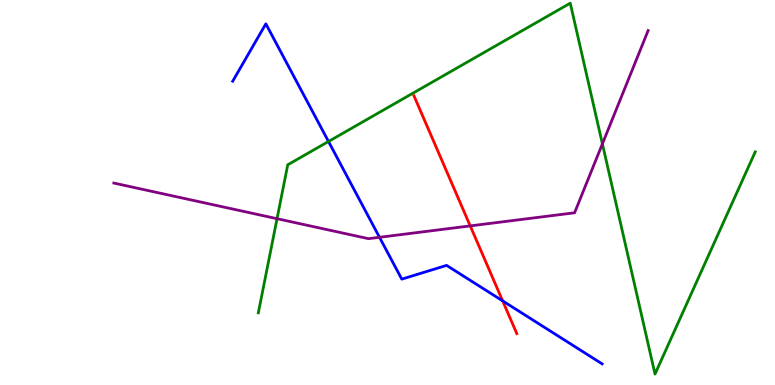[{'lines': ['blue', 'red'], 'intersections': [{'x': 6.49, 'y': 2.19}]}, {'lines': ['green', 'red'], 'intersections': []}, {'lines': ['purple', 'red'], 'intersections': [{'x': 6.07, 'y': 4.13}]}, {'lines': ['blue', 'green'], 'intersections': [{'x': 4.24, 'y': 6.33}]}, {'lines': ['blue', 'purple'], 'intersections': [{'x': 4.9, 'y': 3.84}]}, {'lines': ['green', 'purple'], 'intersections': [{'x': 3.57, 'y': 4.32}, {'x': 7.77, 'y': 6.26}]}]